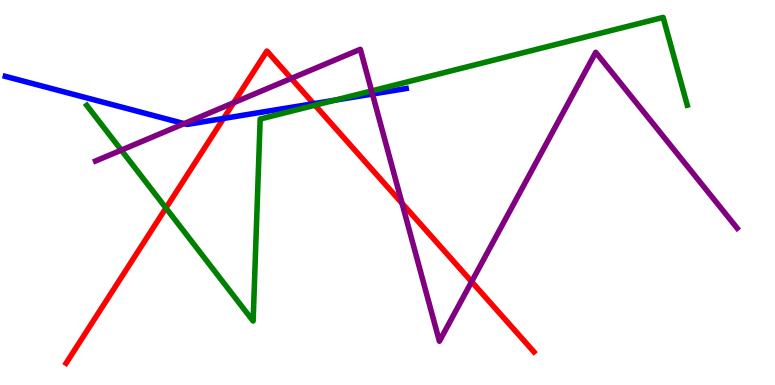[{'lines': ['blue', 'red'], 'intersections': [{'x': 2.88, 'y': 6.92}, {'x': 4.05, 'y': 7.31}]}, {'lines': ['green', 'red'], 'intersections': [{'x': 2.14, 'y': 4.6}, {'x': 4.06, 'y': 7.27}]}, {'lines': ['purple', 'red'], 'intersections': [{'x': 3.02, 'y': 7.33}, {'x': 3.76, 'y': 7.96}, {'x': 5.19, 'y': 4.72}, {'x': 6.09, 'y': 2.68}]}, {'lines': ['blue', 'green'], 'intersections': [{'x': 4.32, 'y': 7.4}]}, {'lines': ['blue', 'purple'], 'intersections': [{'x': 2.38, 'y': 6.79}, {'x': 4.81, 'y': 7.56}]}, {'lines': ['green', 'purple'], 'intersections': [{'x': 1.57, 'y': 6.1}, {'x': 4.79, 'y': 7.64}]}]